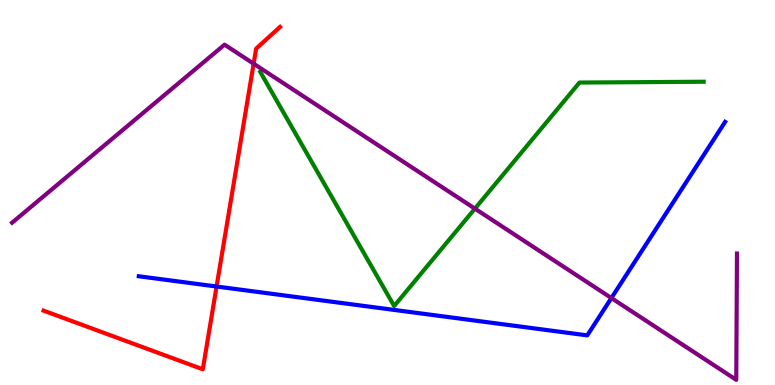[{'lines': ['blue', 'red'], 'intersections': [{'x': 2.79, 'y': 2.56}]}, {'lines': ['green', 'red'], 'intersections': []}, {'lines': ['purple', 'red'], 'intersections': [{'x': 3.27, 'y': 8.35}]}, {'lines': ['blue', 'green'], 'intersections': []}, {'lines': ['blue', 'purple'], 'intersections': [{'x': 7.89, 'y': 2.26}]}, {'lines': ['green', 'purple'], 'intersections': [{'x': 6.13, 'y': 4.58}]}]